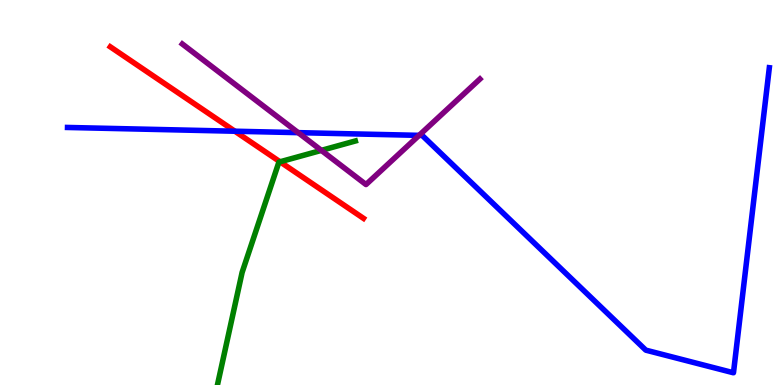[{'lines': ['blue', 'red'], 'intersections': [{'x': 3.03, 'y': 6.59}]}, {'lines': ['green', 'red'], 'intersections': [{'x': 3.61, 'y': 5.8}]}, {'lines': ['purple', 'red'], 'intersections': []}, {'lines': ['blue', 'green'], 'intersections': []}, {'lines': ['blue', 'purple'], 'intersections': [{'x': 3.85, 'y': 6.55}, {'x': 5.41, 'y': 6.48}]}, {'lines': ['green', 'purple'], 'intersections': [{'x': 4.15, 'y': 6.09}]}]